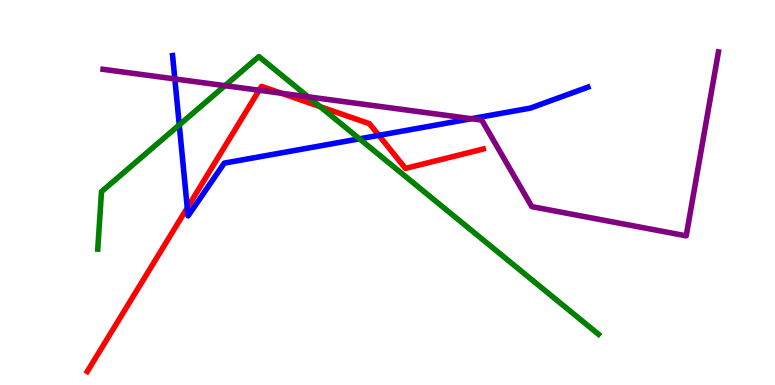[{'lines': ['blue', 'red'], 'intersections': [{'x': 2.42, 'y': 4.6}, {'x': 4.89, 'y': 6.48}]}, {'lines': ['green', 'red'], 'intersections': [{'x': 4.13, 'y': 7.23}]}, {'lines': ['purple', 'red'], 'intersections': [{'x': 3.34, 'y': 7.66}, {'x': 3.63, 'y': 7.58}]}, {'lines': ['blue', 'green'], 'intersections': [{'x': 2.31, 'y': 6.76}, {'x': 4.64, 'y': 6.39}]}, {'lines': ['blue', 'purple'], 'intersections': [{'x': 2.26, 'y': 7.95}, {'x': 6.08, 'y': 6.92}]}, {'lines': ['green', 'purple'], 'intersections': [{'x': 2.9, 'y': 7.77}, {'x': 3.98, 'y': 7.49}]}]